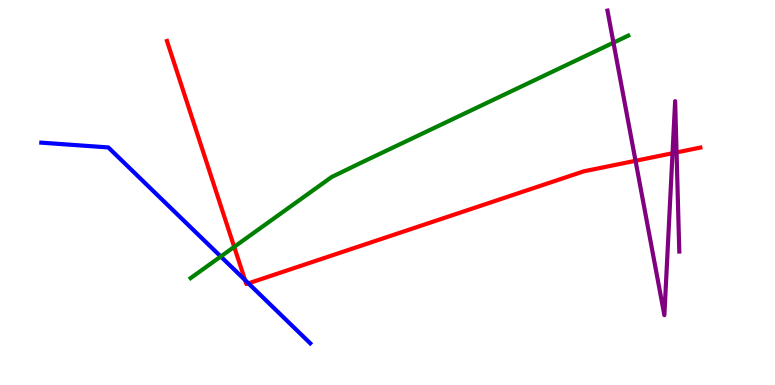[{'lines': ['blue', 'red'], 'intersections': [{'x': 3.16, 'y': 2.73}, {'x': 3.21, 'y': 2.64}]}, {'lines': ['green', 'red'], 'intersections': [{'x': 3.02, 'y': 3.59}]}, {'lines': ['purple', 'red'], 'intersections': [{'x': 8.2, 'y': 5.82}, {'x': 8.68, 'y': 6.02}, {'x': 8.73, 'y': 6.04}]}, {'lines': ['blue', 'green'], 'intersections': [{'x': 2.85, 'y': 3.34}]}, {'lines': ['blue', 'purple'], 'intersections': []}, {'lines': ['green', 'purple'], 'intersections': [{'x': 7.92, 'y': 8.89}]}]